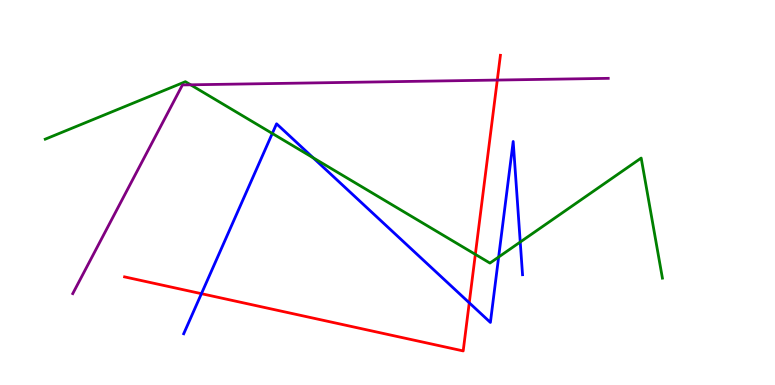[{'lines': ['blue', 'red'], 'intersections': [{'x': 2.6, 'y': 2.37}, {'x': 6.05, 'y': 2.14}]}, {'lines': ['green', 'red'], 'intersections': [{'x': 6.13, 'y': 3.39}]}, {'lines': ['purple', 'red'], 'intersections': [{'x': 6.42, 'y': 7.92}]}, {'lines': ['blue', 'green'], 'intersections': [{'x': 3.51, 'y': 6.53}, {'x': 4.04, 'y': 5.9}, {'x': 6.43, 'y': 3.32}, {'x': 6.71, 'y': 3.71}]}, {'lines': ['blue', 'purple'], 'intersections': []}, {'lines': ['green', 'purple'], 'intersections': [{'x': 2.46, 'y': 7.8}]}]